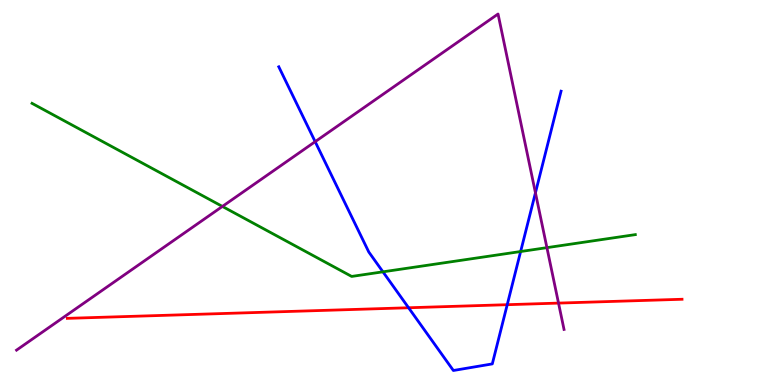[{'lines': ['blue', 'red'], 'intersections': [{'x': 5.27, 'y': 2.01}, {'x': 6.54, 'y': 2.09}]}, {'lines': ['green', 'red'], 'intersections': []}, {'lines': ['purple', 'red'], 'intersections': [{'x': 7.21, 'y': 2.13}]}, {'lines': ['blue', 'green'], 'intersections': [{'x': 4.94, 'y': 2.94}, {'x': 6.72, 'y': 3.47}]}, {'lines': ['blue', 'purple'], 'intersections': [{'x': 4.07, 'y': 6.32}, {'x': 6.91, 'y': 4.99}]}, {'lines': ['green', 'purple'], 'intersections': [{'x': 2.87, 'y': 4.64}, {'x': 7.06, 'y': 3.57}]}]